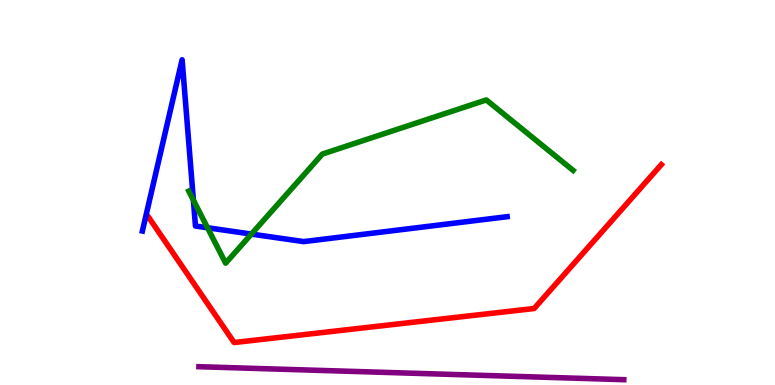[{'lines': ['blue', 'red'], 'intersections': []}, {'lines': ['green', 'red'], 'intersections': []}, {'lines': ['purple', 'red'], 'intersections': []}, {'lines': ['blue', 'green'], 'intersections': [{'x': 2.5, 'y': 4.8}, {'x': 2.68, 'y': 4.08}, {'x': 3.24, 'y': 3.92}]}, {'lines': ['blue', 'purple'], 'intersections': []}, {'lines': ['green', 'purple'], 'intersections': []}]